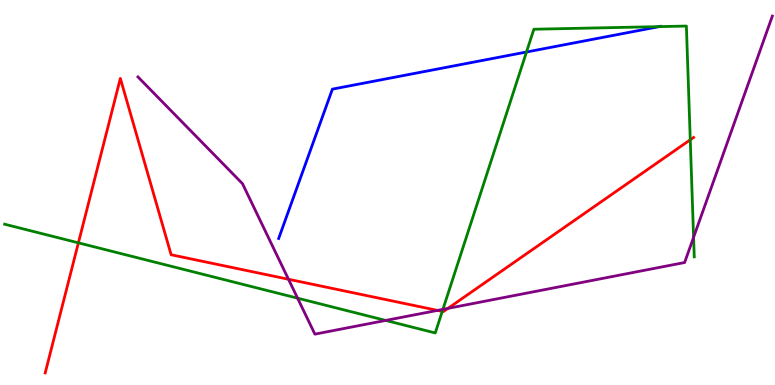[{'lines': ['blue', 'red'], 'intersections': []}, {'lines': ['green', 'red'], 'intersections': [{'x': 1.01, 'y': 3.69}, {'x': 5.71, 'y': 1.91}, {'x': 8.91, 'y': 6.37}]}, {'lines': ['purple', 'red'], 'intersections': [{'x': 3.72, 'y': 2.75}, {'x': 5.65, 'y': 1.94}, {'x': 5.78, 'y': 1.99}]}, {'lines': ['blue', 'green'], 'intersections': [{'x': 6.79, 'y': 8.65}, {'x': 8.5, 'y': 9.31}]}, {'lines': ['blue', 'purple'], 'intersections': []}, {'lines': ['green', 'purple'], 'intersections': [{'x': 3.84, 'y': 2.26}, {'x': 4.98, 'y': 1.68}, {'x': 5.72, 'y': 1.97}, {'x': 8.95, 'y': 3.84}]}]